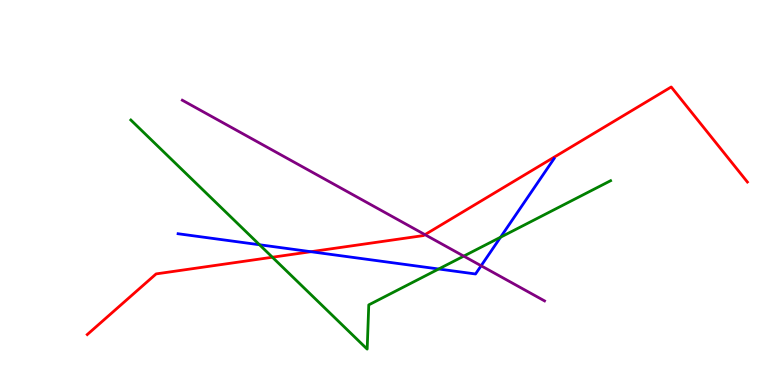[{'lines': ['blue', 'red'], 'intersections': [{'x': 4.01, 'y': 3.46}]}, {'lines': ['green', 'red'], 'intersections': [{'x': 3.51, 'y': 3.32}]}, {'lines': ['purple', 'red'], 'intersections': [{'x': 5.48, 'y': 3.91}]}, {'lines': ['blue', 'green'], 'intersections': [{'x': 3.35, 'y': 3.64}, {'x': 5.66, 'y': 3.01}, {'x': 6.46, 'y': 3.84}]}, {'lines': ['blue', 'purple'], 'intersections': [{'x': 6.21, 'y': 3.1}]}, {'lines': ['green', 'purple'], 'intersections': [{'x': 5.98, 'y': 3.35}]}]